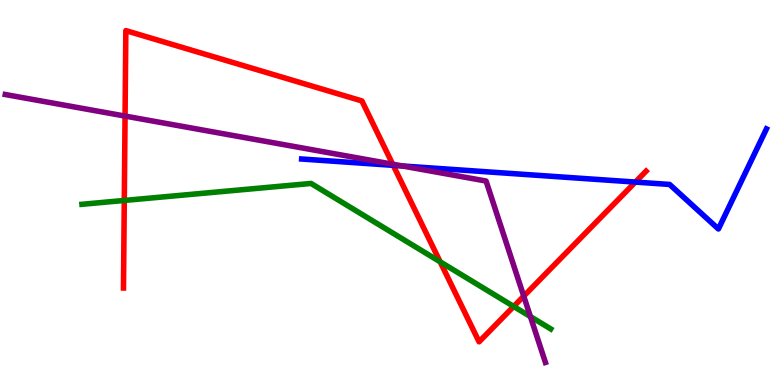[{'lines': ['blue', 'red'], 'intersections': [{'x': 5.07, 'y': 5.71}, {'x': 8.2, 'y': 5.27}]}, {'lines': ['green', 'red'], 'intersections': [{'x': 1.6, 'y': 4.79}, {'x': 5.68, 'y': 3.2}, {'x': 6.63, 'y': 2.04}]}, {'lines': ['purple', 'red'], 'intersections': [{'x': 1.61, 'y': 6.99}, {'x': 5.07, 'y': 5.73}, {'x': 6.76, 'y': 2.31}]}, {'lines': ['blue', 'green'], 'intersections': []}, {'lines': ['blue', 'purple'], 'intersections': [{'x': 5.19, 'y': 5.69}]}, {'lines': ['green', 'purple'], 'intersections': [{'x': 6.84, 'y': 1.78}]}]